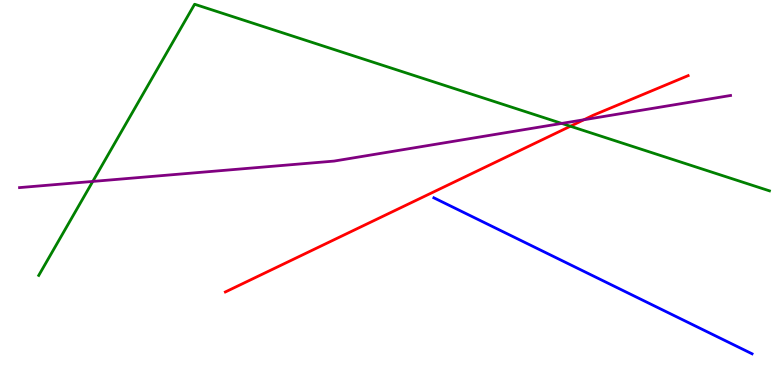[{'lines': ['blue', 'red'], 'intersections': []}, {'lines': ['green', 'red'], 'intersections': [{'x': 7.36, 'y': 6.72}]}, {'lines': ['purple', 'red'], 'intersections': [{'x': 7.53, 'y': 6.89}]}, {'lines': ['blue', 'green'], 'intersections': []}, {'lines': ['blue', 'purple'], 'intersections': []}, {'lines': ['green', 'purple'], 'intersections': [{'x': 1.2, 'y': 5.29}, {'x': 7.25, 'y': 6.79}]}]